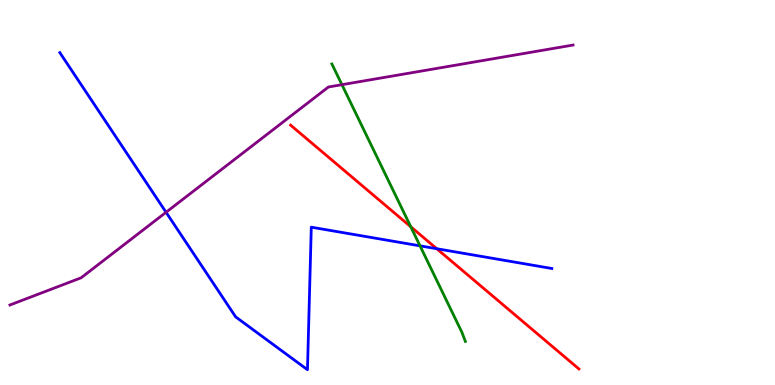[{'lines': ['blue', 'red'], 'intersections': [{'x': 5.64, 'y': 3.54}]}, {'lines': ['green', 'red'], 'intersections': [{'x': 5.3, 'y': 4.11}]}, {'lines': ['purple', 'red'], 'intersections': []}, {'lines': ['blue', 'green'], 'intersections': [{'x': 5.42, 'y': 3.61}]}, {'lines': ['blue', 'purple'], 'intersections': [{'x': 2.14, 'y': 4.49}]}, {'lines': ['green', 'purple'], 'intersections': [{'x': 4.41, 'y': 7.8}]}]